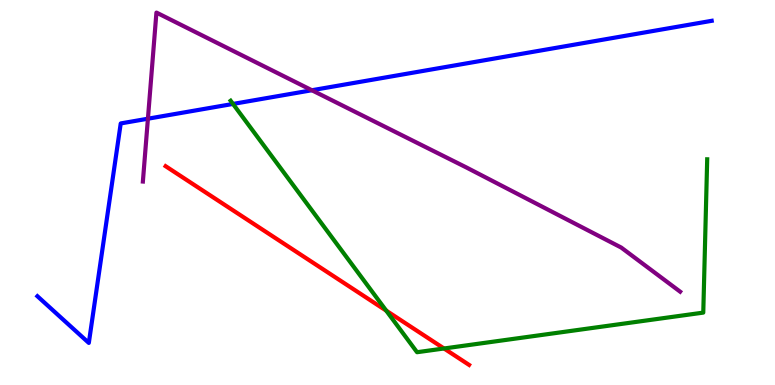[{'lines': ['blue', 'red'], 'intersections': []}, {'lines': ['green', 'red'], 'intersections': [{'x': 4.98, 'y': 1.93}, {'x': 5.73, 'y': 0.948}]}, {'lines': ['purple', 'red'], 'intersections': []}, {'lines': ['blue', 'green'], 'intersections': [{'x': 3.01, 'y': 7.3}]}, {'lines': ['blue', 'purple'], 'intersections': [{'x': 1.91, 'y': 6.92}, {'x': 4.02, 'y': 7.66}]}, {'lines': ['green', 'purple'], 'intersections': []}]